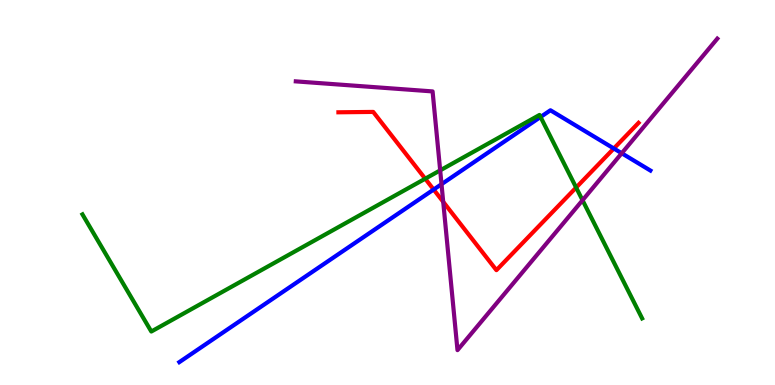[{'lines': ['blue', 'red'], 'intersections': [{'x': 5.6, 'y': 5.08}, {'x': 7.92, 'y': 6.14}]}, {'lines': ['green', 'red'], 'intersections': [{'x': 5.49, 'y': 5.36}, {'x': 7.43, 'y': 5.13}]}, {'lines': ['purple', 'red'], 'intersections': [{'x': 5.72, 'y': 4.76}]}, {'lines': ['blue', 'green'], 'intersections': [{'x': 6.97, 'y': 6.96}]}, {'lines': ['blue', 'purple'], 'intersections': [{'x': 5.7, 'y': 5.22}, {'x': 8.02, 'y': 6.02}]}, {'lines': ['green', 'purple'], 'intersections': [{'x': 5.68, 'y': 5.57}, {'x': 7.52, 'y': 4.8}]}]